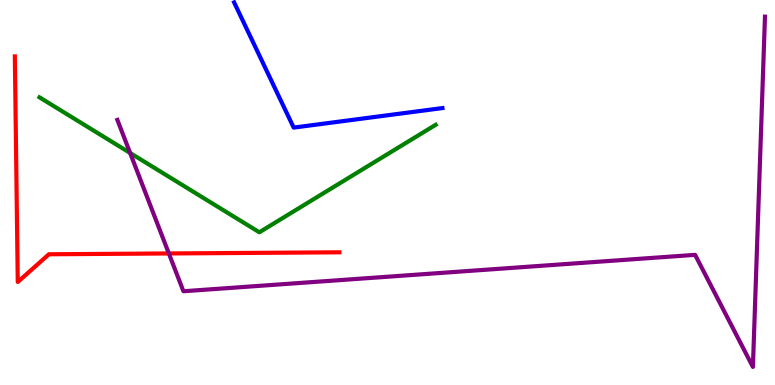[{'lines': ['blue', 'red'], 'intersections': []}, {'lines': ['green', 'red'], 'intersections': []}, {'lines': ['purple', 'red'], 'intersections': [{'x': 2.18, 'y': 3.42}]}, {'lines': ['blue', 'green'], 'intersections': []}, {'lines': ['blue', 'purple'], 'intersections': []}, {'lines': ['green', 'purple'], 'intersections': [{'x': 1.68, 'y': 6.03}]}]